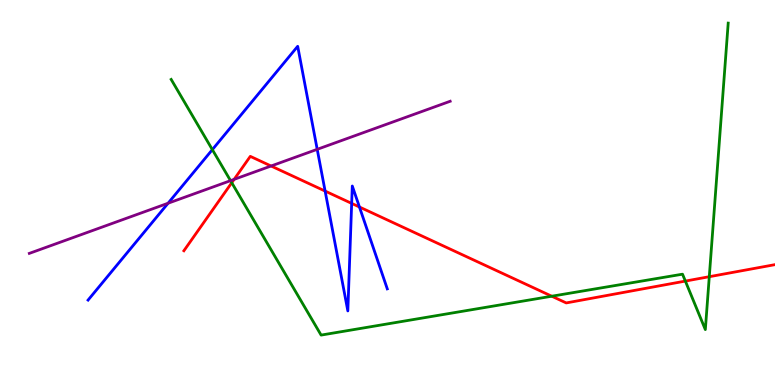[{'lines': ['blue', 'red'], 'intersections': [{'x': 4.2, 'y': 5.04}, {'x': 4.54, 'y': 4.72}, {'x': 4.64, 'y': 4.62}]}, {'lines': ['green', 'red'], 'intersections': [{'x': 2.99, 'y': 5.25}, {'x': 7.12, 'y': 2.31}, {'x': 8.84, 'y': 2.7}, {'x': 9.15, 'y': 2.81}]}, {'lines': ['purple', 'red'], 'intersections': [{'x': 3.02, 'y': 5.34}, {'x': 3.5, 'y': 5.69}]}, {'lines': ['blue', 'green'], 'intersections': [{'x': 2.74, 'y': 6.11}]}, {'lines': ['blue', 'purple'], 'intersections': [{'x': 2.17, 'y': 4.72}, {'x': 4.09, 'y': 6.12}]}, {'lines': ['green', 'purple'], 'intersections': [{'x': 2.97, 'y': 5.31}]}]